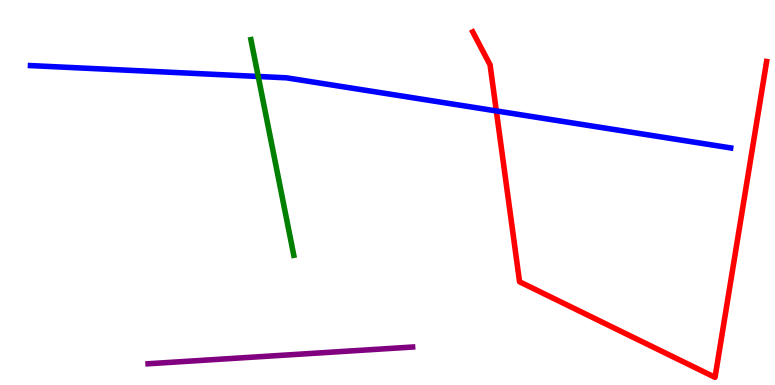[{'lines': ['blue', 'red'], 'intersections': [{'x': 6.4, 'y': 7.12}]}, {'lines': ['green', 'red'], 'intersections': []}, {'lines': ['purple', 'red'], 'intersections': []}, {'lines': ['blue', 'green'], 'intersections': [{'x': 3.33, 'y': 8.01}]}, {'lines': ['blue', 'purple'], 'intersections': []}, {'lines': ['green', 'purple'], 'intersections': []}]